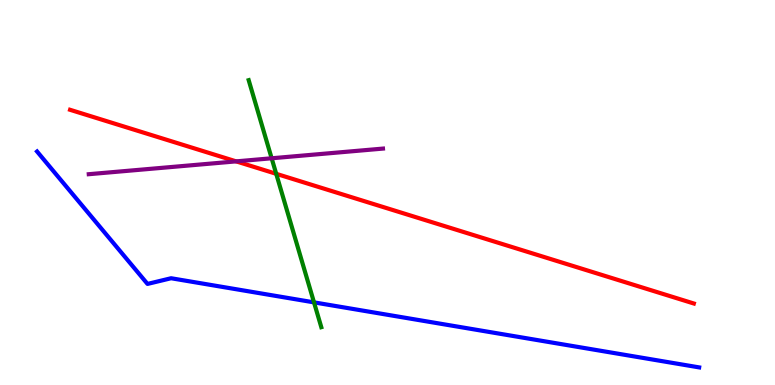[{'lines': ['blue', 'red'], 'intersections': []}, {'lines': ['green', 'red'], 'intersections': [{'x': 3.56, 'y': 5.49}]}, {'lines': ['purple', 'red'], 'intersections': [{'x': 3.05, 'y': 5.81}]}, {'lines': ['blue', 'green'], 'intersections': [{'x': 4.05, 'y': 2.15}]}, {'lines': ['blue', 'purple'], 'intersections': []}, {'lines': ['green', 'purple'], 'intersections': [{'x': 3.51, 'y': 5.89}]}]